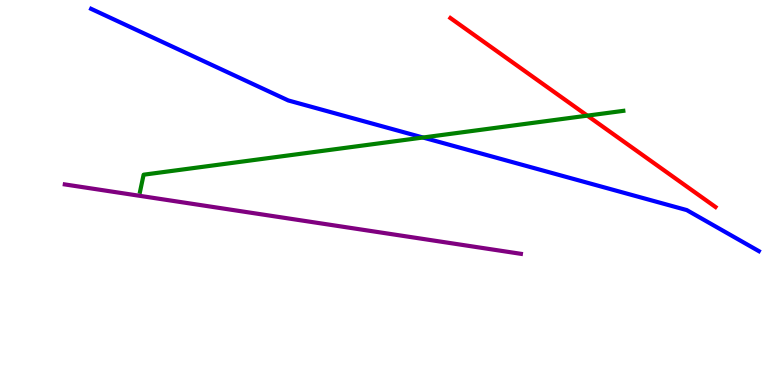[{'lines': ['blue', 'red'], 'intersections': []}, {'lines': ['green', 'red'], 'intersections': [{'x': 7.58, 'y': 7.0}]}, {'lines': ['purple', 'red'], 'intersections': []}, {'lines': ['blue', 'green'], 'intersections': [{'x': 5.46, 'y': 6.43}]}, {'lines': ['blue', 'purple'], 'intersections': []}, {'lines': ['green', 'purple'], 'intersections': []}]